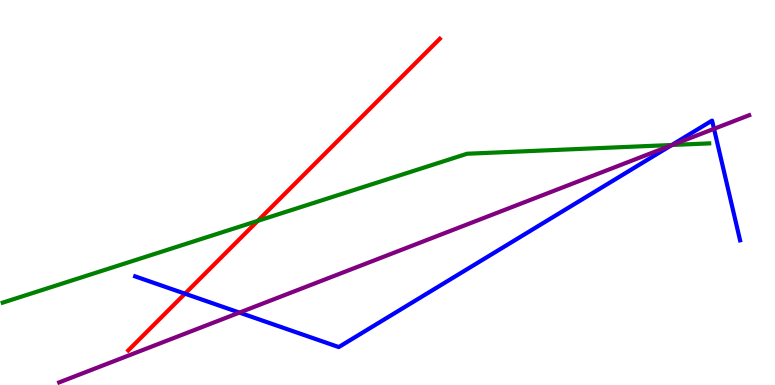[{'lines': ['blue', 'red'], 'intersections': [{'x': 2.39, 'y': 2.37}]}, {'lines': ['green', 'red'], 'intersections': [{'x': 3.33, 'y': 4.26}]}, {'lines': ['purple', 'red'], 'intersections': []}, {'lines': ['blue', 'green'], 'intersections': [{'x': 8.67, 'y': 6.23}]}, {'lines': ['blue', 'purple'], 'intersections': [{'x': 3.09, 'y': 1.88}, {'x': 8.66, 'y': 6.22}, {'x': 9.21, 'y': 6.65}]}, {'lines': ['green', 'purple'], 'intersections': [{'x': 8.68, 'y': 6.23}]}]